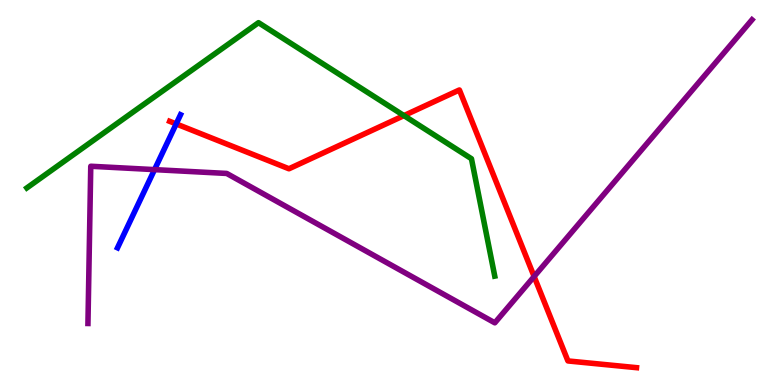[{'lines': ['blue', 'red'], 'intersections': [{'x': 2.27, 'y': 6.78}]}, {'lines': ['green', 'red'], 'intersections': [{'x': 5.21, 'y': 7.0}]}, {'lines': ['purple', 'red'], 'intersections': [{'x': 6.89, 'y': 2.82}]}, {'lines': ['blue', 'green'], 'intersections': []}, {'lines': ['blue', 'purple'], 'intersections': [{'x': 1.99, 'y': 5.59}]}, {'lines': ['green', 'purple'], 'intersections': []}]